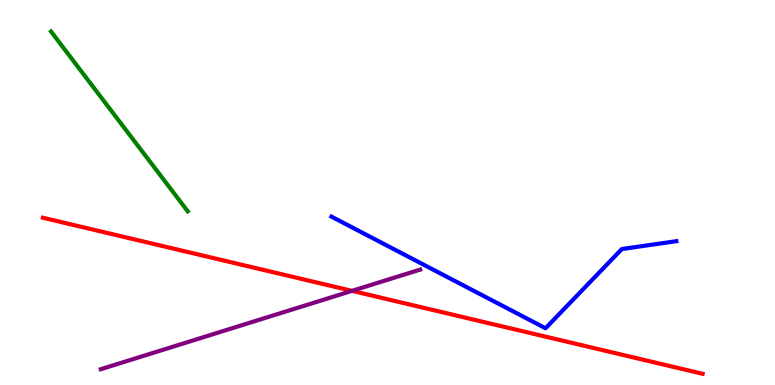[{'lines': ['blue', 'red'], 'intersections': []}, {'lines': ['green', 'red'], 'intersections': []}, {'lines': ['purple', 'red'], 'intersections': [{'x': 4.54, 'y': 2.45}]}, {'lines': ['blue', 'green'], 'intersections': []}, {'lines': ['blue', 'purple'], 'intersections': []}, {'lines': ['green', 'purple'], 'intersections': []}]